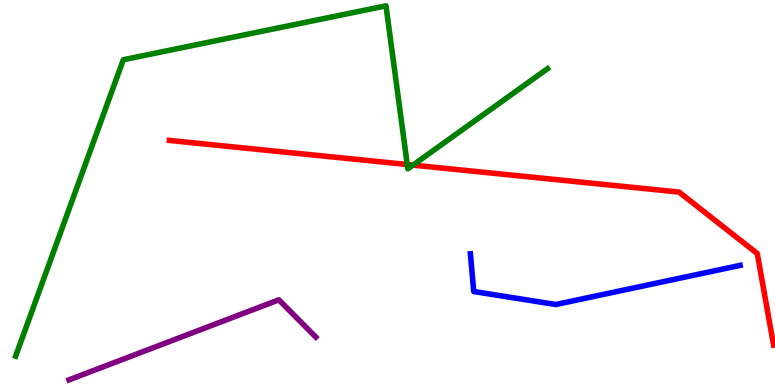[{'lines': ['blue', 'red'], 'intersections': []}, {'lines': ['green', 'red'], 'intersections': [{'x': 5.25, 'y': 5.73}, {'x': 5.33, 'y': 5.71}]}, {'lines': ['purple', 'red'], 'intersections': []}, {'lines': ['blue', 'green'], 'intersections': []}, {'lines': ['blue', 'purple'], 'intersections': []}, {'lines': ['green', 'purple'], 'intersections': []}]